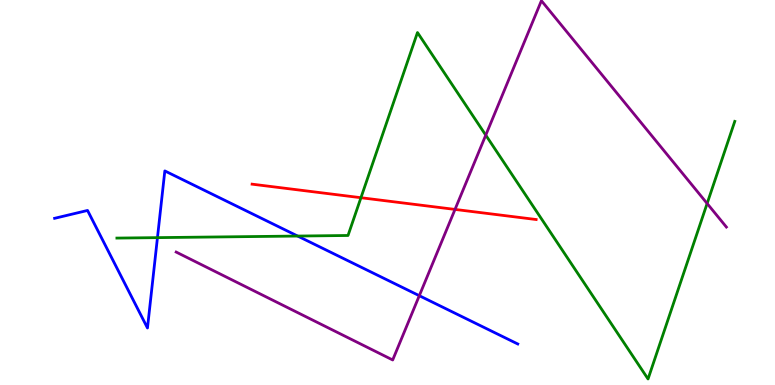[{'lines': ['blue', 'red'], 'intersections': []}, {'lines': ['green', 'red'], 'intersections': [{'x': 4.66, 'y': 4.86}]}, {'lines': ['purple', 'red'], 'intersections': [{'x': 5.87, 'y': 4.56}]}, {'lines': ['blue', 'green'], 'intersections': [{'x': 2.03, 'y': 3.83}, {'x': 3.84, 'y': 3.87}]}, {'lines': ['blue', 'purple'], 'intersections': [{'x': 5.41, 'y': 2.32}]}, {'lines': ['green', 'purple'], 'intersections': [{'x': 6.27, 'y': 6.49}, {'x': 9.12, 'y': 4.71}]}]